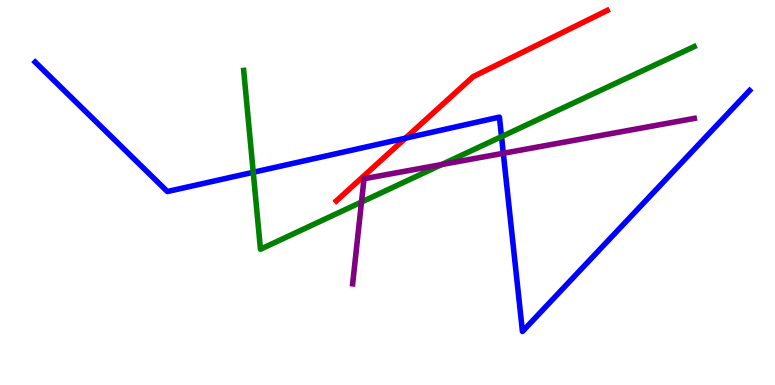[{'lines': ['blue', 'red'], 'intersections': [{'x': 5.23, 'y': 6.41}]}, {'lines': ['green', 'red'], 'intersections': []}, {'lines': ['purple', 'red'], 'intersections': []}, {'lines': ['blue', 'green'], 'intersections': [{'x': 3.27, 'y': 5.53}, {'x': 6.47, 'y': 6.45}]}, {'lines': ['blue', 'purple'], 'intersections': [{'x': 6.49, 'y': 6.02}]}, {'lines': ['green', 'purple'], 'intersections': [{'x': 4.66, 'y': 4.75}, {'x': 5.7, 'y': 5.73}]}]